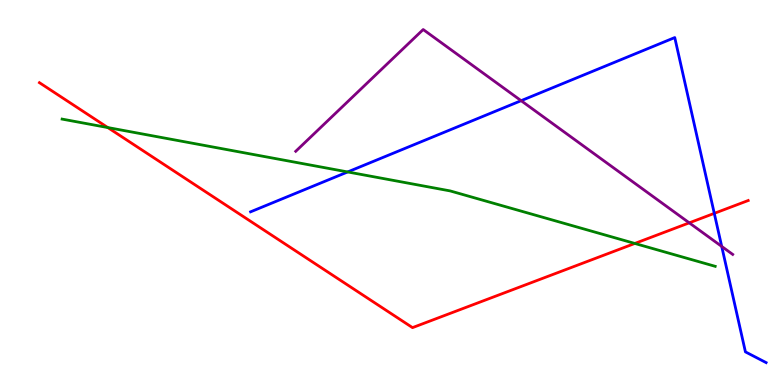[{'lines': ['blue', 'red'], 'intersections': [{'x': 9.22, 'y': 4.46}]}, {'lines': ['green', 'red'], 'intersections': [{'x': 1.39, 'y': 6.69}, {'x': 8.19, 'y': 3.68}]}, {'lines': ['purple', 'red'], 'intersections': [{'x': 8.89, 'y': 4.21}]}, {'lines': ['blue', 'green'], 'intersections': [{'x': 4.49, 'y': 5.53}]}, {'lines': ['blue', 'purple'], 'intersections': [{'x': 6.72, 'y': 7.38}, {'x': 9.31, 'y': 3.6}]}, {'lines': ['green', 'purple'], 'intersections': []}]